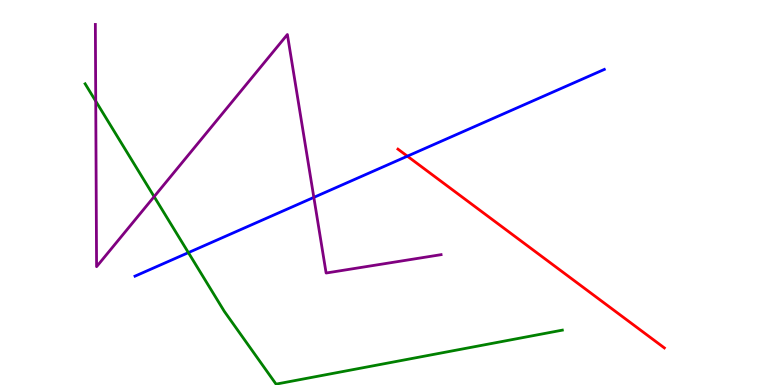[{'lines': ['blue', 'red'], 'intersections': [{'x': 5.26, 'y': 5.94}]}, {'lines': ['green', 'red'], 'intersections': []}, {'lines': ['purple', 'red'], 'intersections': []}, {'lines': ['blue', 'green'], 'intersections': [{'x': 2.43, 'y': 3.44}]}, {'lines': ['blue', 'purple'], 'intersections': [{'x': 4.05, 'y': 4.87}]}, {'lines': ['green', 'purple'], 'intersections': [{'x': 1.24, 'y': 7.37}, {'x': 1.99, 'y': 4.89}]}]